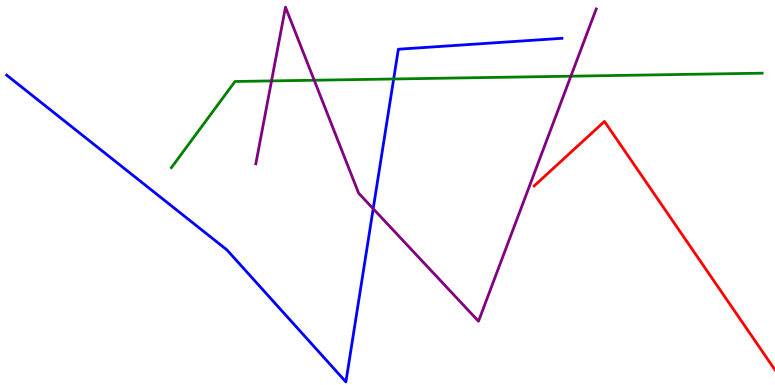[{'lines': ['blue', 'red'], 'intersections': []}, {'lines': ['green', 'red'], 'intersections': []}, {'lines': ['purple', 'red'], 'intersections': []}, {'lines': ['blue', 'green'], 'intersections': [{'x': 5.08, 'y': 7.95}]}, {'lines': ['blue', 'purple'], 'intersections': [{'x': 4.82, 'y': 4.58}]}, {'lines': ['green', 'purple'], 'intersections': [{'x': 3.5, 'y': 7.9}, {'x': 4.05, 'y': 7.92}, {'x': 7.37, 'y': 8.02}]}]